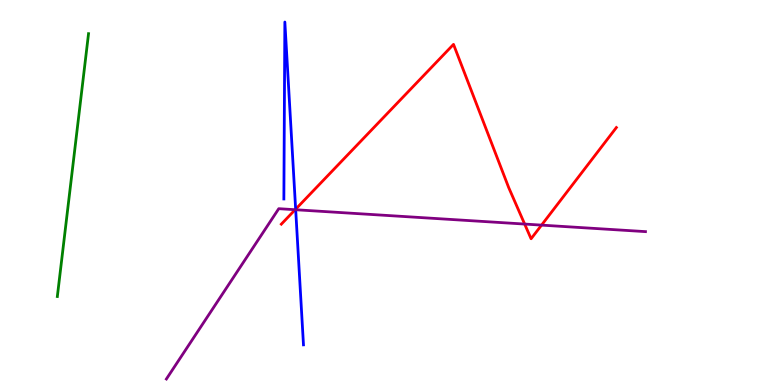[{'lines': ['blue', 'red'], 'intersections': [{'x': 3.81, 'y': 4.57}]}, {'lines': ['green', 'red'], 'intersections': []}, {'lines': ['purple', 'red'], 'intersections': [{'x': 3.81, 'y': 4.55}, {'x': 6.77, 'y': 4.18}, {'x': 6.99, 'y': 4.15}]}, {'lines': ['blue', 'green'], 'intersections': []}, {'lines': ['blue', 'purple'], 'intersections': [{'x': 3.82, 'y': 4.55}]}, {'lines': ['green', 'purple'], 'intersections': []}]